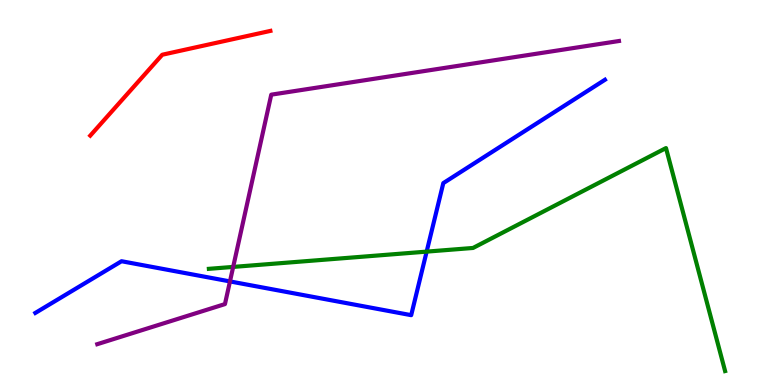[{'lines': ['blue', 'red'], 'intersections': []}, {'lines': ['green', 'red'], 'intersections': []}, {'lines': ['purple', 'red'], 'intersections': []}, {'lines': ['blue', 'green'], 'intersections': [{'x': 5.51, 'y': 3.46}]}, {'lines': ['blue', 'purple'], 'intersections': [{'x': 2.97, 'y': 2.69}]}, {'lines': ['green', 'purple'], 'intersections': [{'x': 3.01, 'y': 3.07}]}]